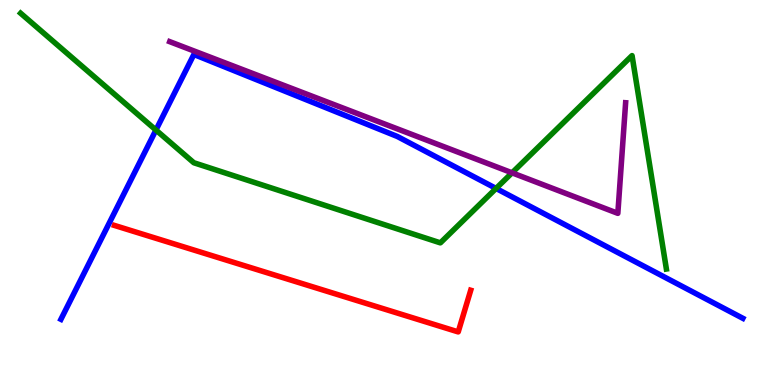[{'lines': ['blue', 'red'], 'intersections': []}, {'lines': ['green', 'red'], 'intersections': []}, {'lines': ['purple', 'red'], 'intersections': []}, {'lines': ['blue', 'green'], 'intersections': [{'x': 2.01, 'y': 6.62}, {'x': 6.4, 'y': 5.11}]}, {'lines': ['blue', 'purple'], 'intersections': []}, {'lines': ['green', 'purple'], 'intersections': [{'x': 6.61, 'y': 5.51}]}]